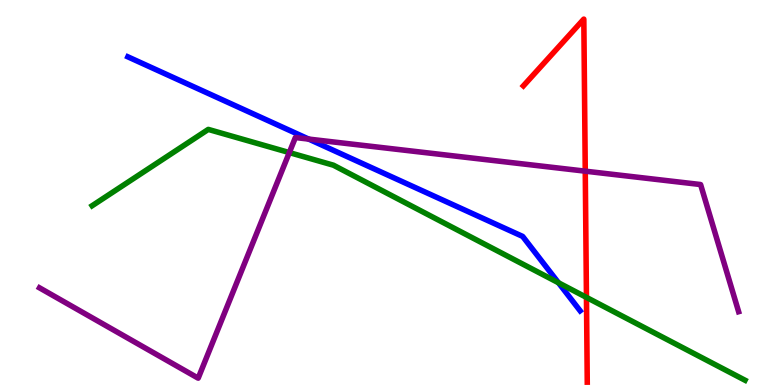[{'lines': ['blue', 'red'], 'intersections': []}, {'lines': ['green', 'red'], 'intersections': [{'x': 7.57, 'y': 2.28}]}, {'lines': ['purple', 'red'], 'intersections': [{'x': 7.55, 'y': 5.55}]}, {'lines': ['blue', 'green'], 'intersections': [{'x': 7.21, 'y': 2.66}]}, {'lines': ['blue', 'purple'], 'intersections': [{'x': 3.98, 'y': 6.39}]}, {'lines': ['green', 'purple'], 'intersections': [{'x': 3.73, 'y': 6.04}]}]